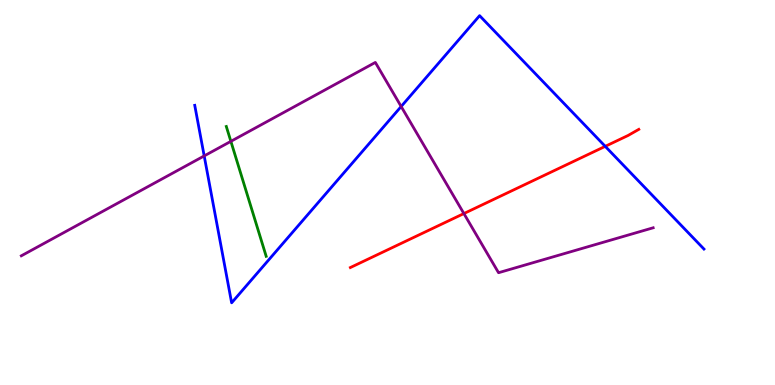[{'lines': ['blue', 'red'], 'intersections': [{'x': 7.81, 'y': 6.2}]}, {'lines': ['green', 'red'], 'intersections': []}, {'lines': ['purple', 'red'], 'intersections': [{'x': 5.99, 'y': 4.45}]}, {'lines': ['blue', 'green'], 'intersections': []}, {'lines': ['blue', 'purple'], 'intersections': [{'x': 2.63, 'y': 5.95}, {'x': 5.18, 'y': 7.23}]}, {'lines': ['green', 'purple'], 'intersections': [{'x': 2.98, 'y': 6.33}]}]